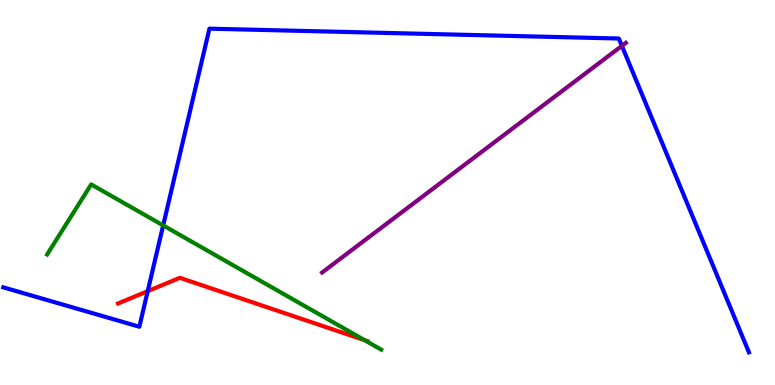[{'lines': ['blue', 'red'], 'intersections': [{'x': 1.91, 'y': 2.44}]}, {'lines': ['green', 'red'], 'intersections': [{'x': 4.7, 'y': 1.17}]}, {'lines': ['purple', 'red'], 'intersections': []}, {'lines': ['blue', 'green'], 'intersections': [{'x': 2.11, 'y': 4.14}]}, {'lines': ['blue', 'purple'], 'intersections': [{'x': 8.02, 'y': 8.81}]}, {'lines': ['green', 'purple'], 'intersections': []}]